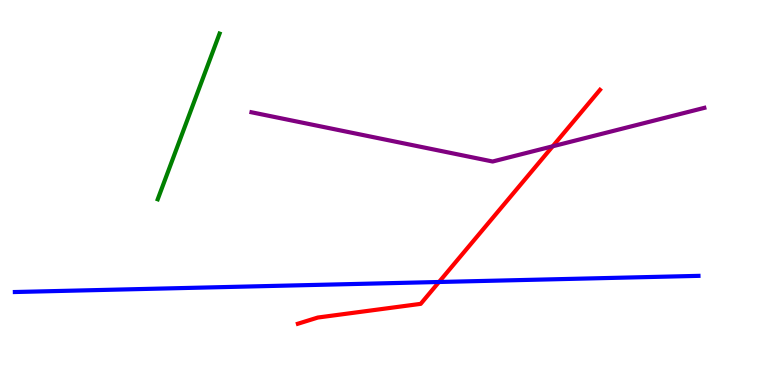[{'lines': ['blue', 'red'], 'intersections': [{'x': 5.66, 'y': 2.68}]}, {'lines': ['green', 'red'], 'intersections': []}, {'lines': ['purple', 'red'], 'intersections': [{'x': 7.13, 'y': 6.2}]}, {'lines': ['blue', 'green'], 'intersections': []}, {'lines': ['blue', 'purple'], 'intersections': []}, {'lines': ['green', 'purple'], 'intersections': []}]